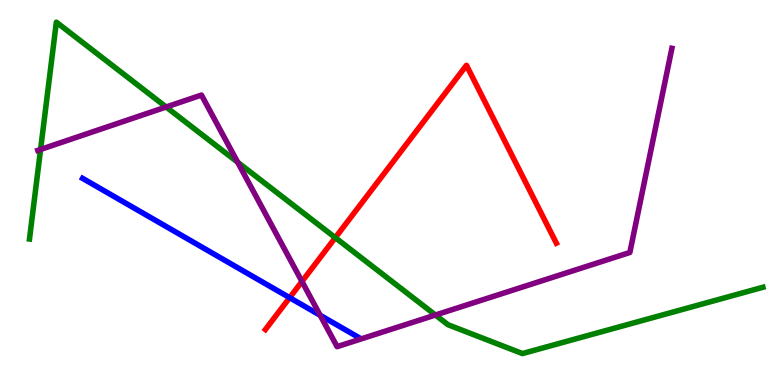[{'lines': ['blue', 'red'], 'intersections': [{'x': 3.74, 'y': 2.27}]}, {'lines': ['green', 'red'], 'intersections': [{'x': 4.33, 'y': 3.83}]}, {'lines': ['purple', 'red'], 'intersections': [{'x': 3.9, 'y': 2.69}]}, {'lines': ['blue', 'green'], 'intersections': []}, {'lines': ['blue', 'purple'], 'intersections': [{'x': 4.13, 'y': 1.81}]}, {'lines': ['green', 'purple'], 'intersections': [{'x': 0.524, 'y': 6.12}, {'x': 2.14, 'y': 7.22}, {'x': 3.07, 'y': 5.79}, {'x': 5.62, 'y': 1.82}]}]